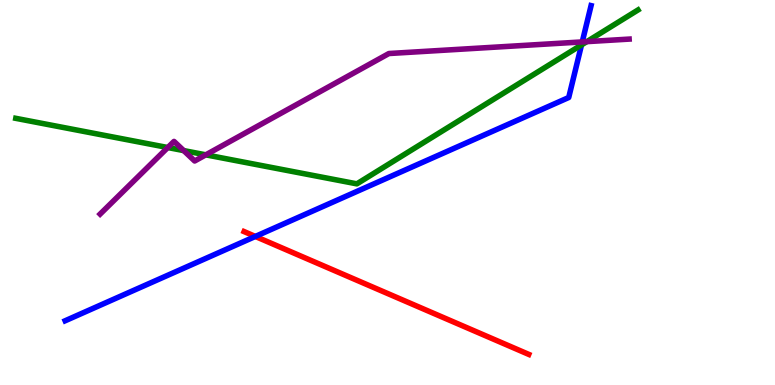[{'lines': ['blue', 'red'], 'intersections': [{'x': 3.29, 'y': 3.86}]}, {'lines': ['green', 'red'], 'intersections': []}, {'lines': ['purple', 'red'], 'intersections': []}, {'lines': ['blue', 'green'], 'intersections': [{'x': 7.5, 'y': 8.83}]}, {'lines': ['blue', 'purple'], 'intersections': [{'x': 7.51, 'y': 8.91}]}, {'lines': ['green', 'purple'], 'intersections': [{'x': 2.16, 'y': 6.17}, {'x': 2.37, 'y': 6.09}, {'x': 2.66, 'y': 5.98}, {'x': 7.57, 'y': 8.92}]}]